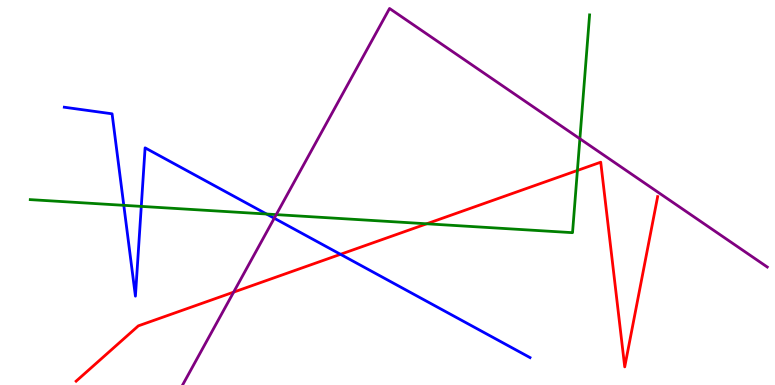[{'lines': ['blue', 'red'], 'intersections': [{'x': 4.39, 'y': 3.39}]}, {'lines': ['green', 'red'], 'intersections': [{'x': 5.51, 'y': 4.19}, {'x': 7.45, 'y': 5.57}]}, {'lines': ['purple', 'red'], 'intersections': [{'x': 3.01, 'y': 2.41}]}, {'lines': ['blue', 'green'], 'intersections': [{'x': 1.6, 'y': 4.67}, {'x': 1.82, 'y': 4.64}, {'x': 3.44, 'y': 4.44}]}, {'lines': ['blue', 'purple'], 'intersections': [{'x': 3.54, 'y': 4.33}]}, {'lines': ['green', 'purple'], 'intersections': [{'x': 3.56, 'y': 4.43}, {'x': 7.48, 'y': 6.4}]}]